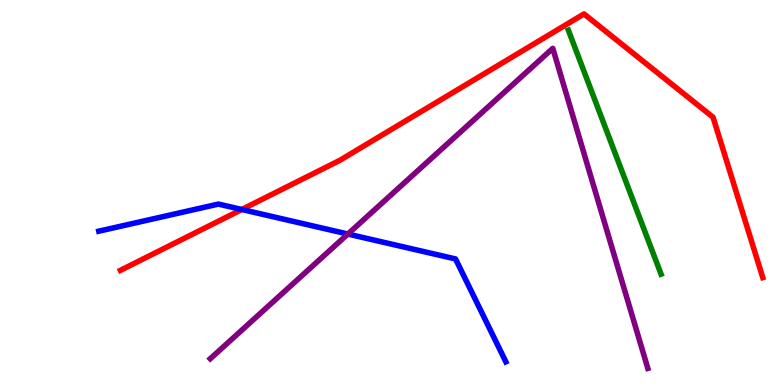[{'lines': ['blue', 'red'], 'intersections': [{'x': 3.12, 'y': 4.56}]}, {'lines': ['green', 'red'], 'intersections': []}, {'lines': ['purple', 'red'], 'intersections': []}, {'lines': ['blue', 'green'], 'intersections': []}, {'lines': ['blue', 'purple'], 'intersections': [{'x': 4.49, 'y': 3.92}]}, {'lines': ['green', 'purple'], 'intersections': []}]